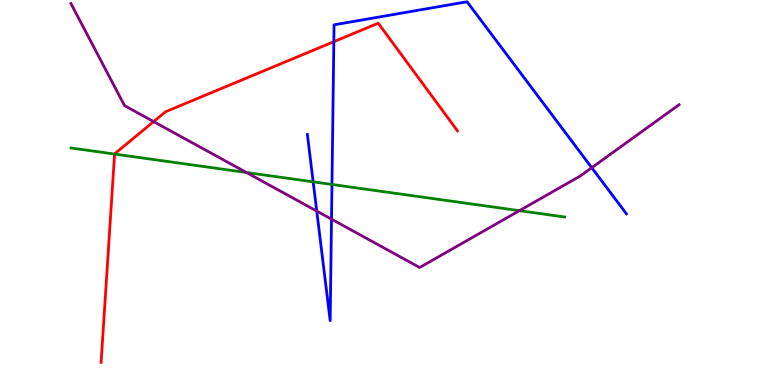[{'lines': ['blue', 'red'], 'intersections': [{'x': 4.31, 'y': 8.92}]}, {'lines': ['green', 'red'], 'intersections': [{'x': 1.48, 'y': 6.0}]}, {'lines': ['purple', 'red'], 'intersections': [{'x': 1.98, 'y': 6.84}]}, {'lines': ['blue', 'green'], 'intersections': [{'x': 4.04, 'y': 5.28}, {'x': 4.28, 'y': 5.21}]}, {'lines': ['blue', 'purple'], 'intersections': [{'x': 4.09, 'y': 4.52}, {'x': 4.28, 'y': 4.31}, {'x': 7.64, 'y': 5.64}]}, {'lines': ['green', 'purple'], 'intersections': [{'x': 3.18, 'y': 5.52}, {'x': 6.7, 'y': 4.53}]}]